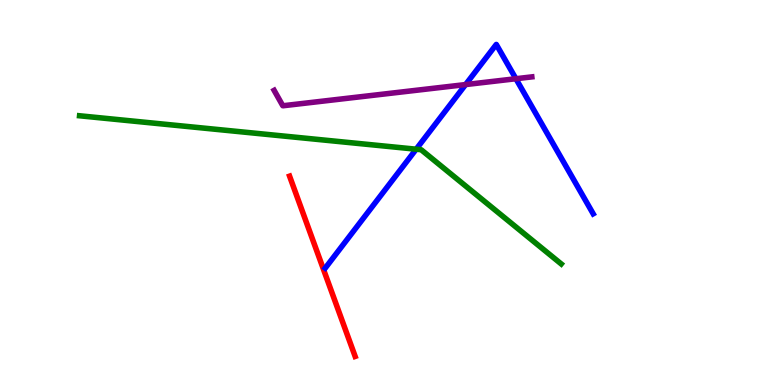[{'lines': ['blue', 'red'], 'intersections': []}, {'lines': ['green', 'red'], 'intersections': []}, {'lines': ['purple', 'red'], 'intersections': []}, {'lines': ['blue', 'green'], 'intersections': [{'x': 5.37, 'y': 6.12}]}, {'lines': ['blue', 'purple'], 'intersections': [{'x': 6.01, 'y': 7.8}, {'x': 6.66, 'y': 7.96}]}, {'lines': ['green', 'purple'], 'intersections': []}]